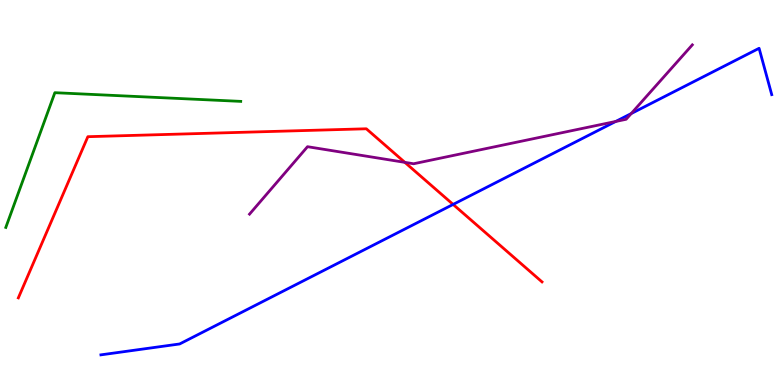[{'lines': ['blue', 'red'], 'intersections': [{'x': 5.85, 'y': 4.69}]}, {'lines': ['green', 'red'], 'intersections': []}, {'lines': ['purple', 'red'], 'intersections': [{'x': 5.22, 'y': 5.78}]}, {'lines': ['blue', 'green'], 'intersections': []}, {'lines': ['blue', 'purple'], 'intersections': [{'x': 7.94, 'y': 6.85}, {'x': 8.14, 'y': 7.05}]}, {'lines': ['green', 'purple'], 'intersections': []}]